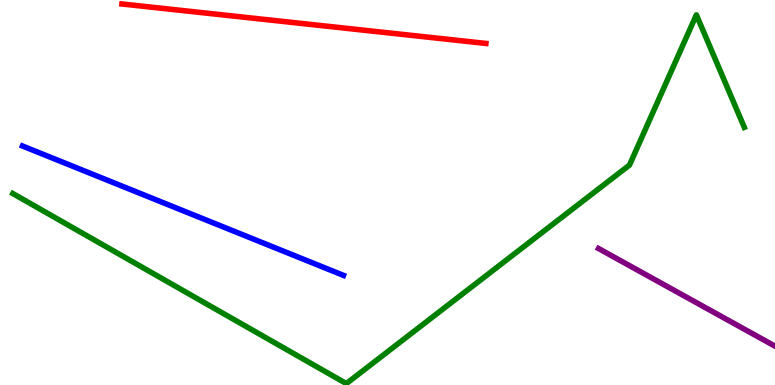[{'lines': ['blue', 'red'], 'intersections': []}, {'lines': ['green', 'red'], 'intersections': []}, {'lines': ['purple', 'red'], 'intersections': []}, {'lines': ['blue', 'green'], 'intersections': []}, {'lines': ['blue', 'purple'], 'intersections': []}, {'lines': ['green', 'purple'], 'intersections': []}]